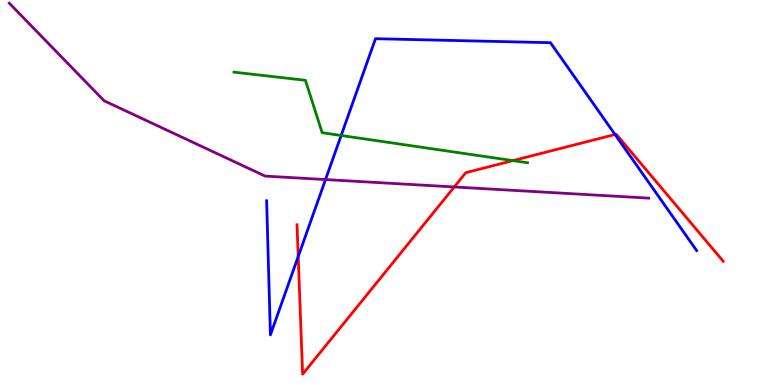[{'lines': ['blue', 'red'], 'intersections': [{'x': 3.85, 'y': 3.34}, {'x': 7.94, 'y': 6.51}]}, {'lines': ['green', 'red'], 'intersections': [{'x': 6.62, 'y': 5.83}]}, {'lines': ['purple', 'red'], 'intersections': [{'x': 5.86, 'y': 5.14}]}, {'lines': ['blue', 'green'], 'intersections': [{'x': 4.4, 'y': 6.48}]}, {'lines': ['blue', 'purple'], 'intersections': [{'x': 4.2, 'y': 5.34}]}, {'lines': ['green', 'purple'], 'intersections': []}]